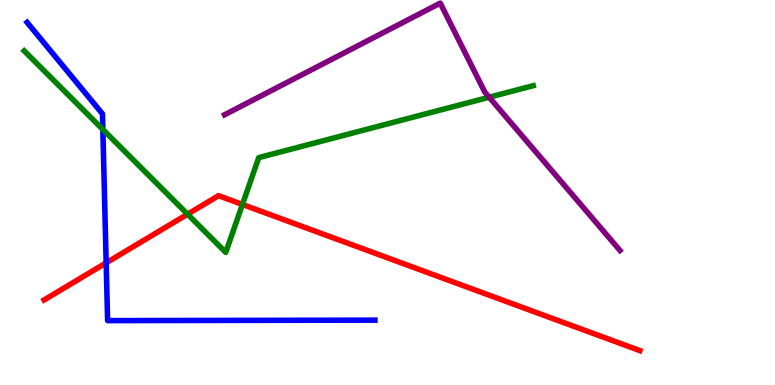[{'lines': ['blue', 'red'], 'intersections': [{'x': 1.37, 'y': 3.17}]}, {'lines': ['green', 'red'], 'intersections': [{'x': 2.42, 'y': 4.44}, {'x': 3.13, 'y': 4.69}]}, {'lines': ['purple', 'red'], 'intersections': []}, {'lines': ['blue', 'green'], 'intersections': [{'x': 1.33, 'y': 6.64}]}, {'lines': ['blue', 'purple'], 'intersections': []}, {'lines': ['green', 'purple'], 'intersections': [{'x': 6.31, 'y': 7.47}]}]